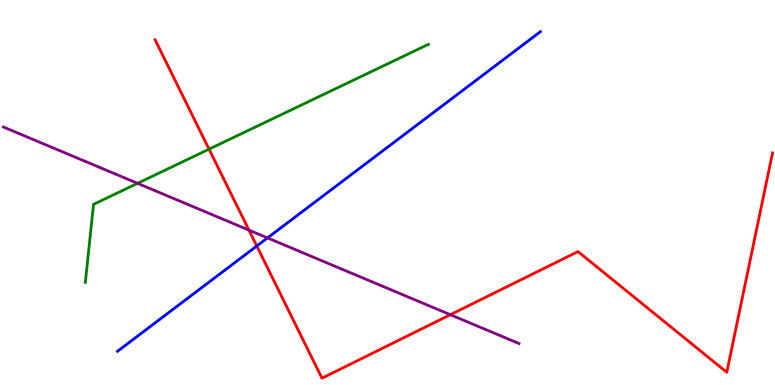[{'lines': ['blue', 'red'], 'intersections': [{'x': 3.31, 'y': 3.61}]}, {'lines': ['green', 'red'], 'intersections': [{'x': 2.7, 'y': 6.13}]}, {'lines': ['purple', 'red'], 'intersections': [{'x': 3.21, 'y': 4.02}, {'x': 5.81, 'y': 1.83}]}, {'lines': ['blue', 'green'], 'intersections': []}, {'lines': ['blue', 'purple'], 'intersections': [{'x': 3.45, 'y': 3.82}]}, {'lines': ['green', 'purple'], 'intersections': [{'x': 1.77, 'y': 5.24}]}]